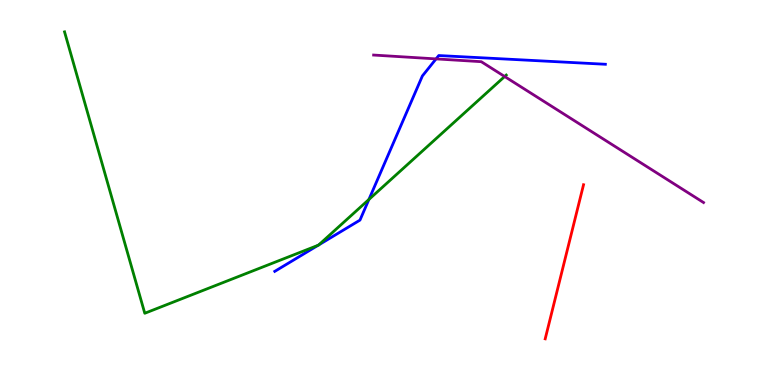[{'lines': ['blue', 'red'], 'intersections': []}, {'lines': ['green', 'red'], 'intersections': []}, {'lines': ['purple', 'red'], 'intersections': []}, {'lines': ['blue', 'green'], 'intersections': [{'x': 4.1, 'y': 3.63}, {'x': 4.11, 'y': 3.64}, {'x': 4.76, 'y': 4.82}]}, {'lines': ['blue', 'purple'], 'intersections': [{'x': 5.63, 'y': 8.47}]}, {'lines': ['green', 'purple'], 'intersections': [{'x': 6.51, 'y': 8.01}]}]